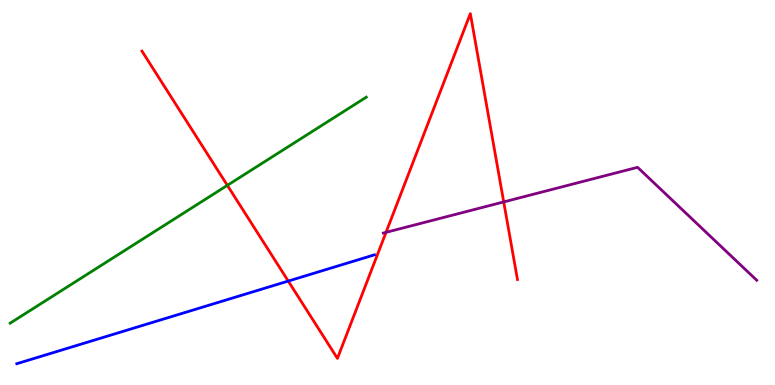[{'lines': ['blue', 'red'], 'intersections': [{'x': 3.72, 'y': 2.7}]}, {'lines': ['green', 'red'], 'intersections': [{'x': 2.93, 'y': 5.19}]}, {'lines': ['purple', 'red'], 'intersections': [{'x': 4.98, 'y': 3.96}, {'x': 6.5, 'y': 4.76}]}, {'lines': ['blue', 'green'], 'intersections': []}, {'lines': ['blue', 'purple'], 'intersections': []}, {'lines': ['green', 'purple'], 'intersections': []}]